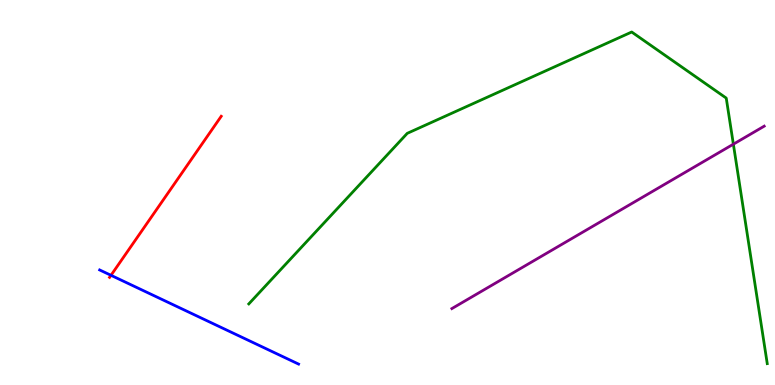[{'lines': ['blue', 'red'], 'intersections': [{'x': 1.43, 'y': 2.85}]}, {'lines': ['green', 'red'], 'intersections': []}, {'lines': ['purple', 'red'], 'intersections': []}, {'lines': ['blue', 'green'], 'intersections': []}, {'lines': ['blue', 'purple'], 'intersections': []}, {'lines': ['green', 'purple'], 'intersections': [{'x': 9.46, 'y': 6.26}]}]